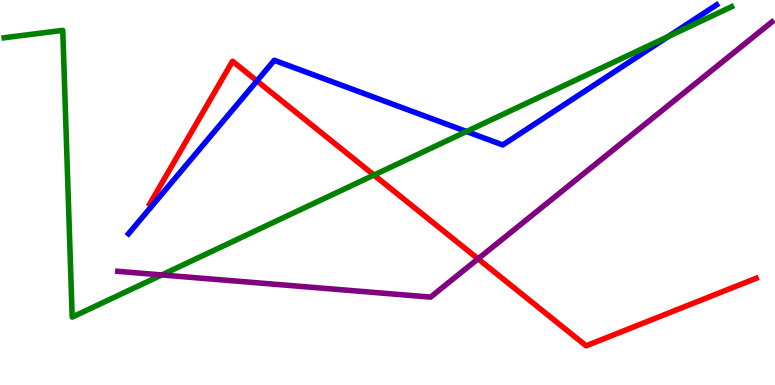[{'lines': ['blue', 'red'], 'intersections': [{'x': 3.32, 'y': 7.9}]}, {'lines': ['green', 'red'], 'intersections': [{'x': 4.83, 'y': 5.45}]}, {'lines': ['purple', 'red'], 'intersections': [{'x': 6.17, 'y': 3.28}]}, {'lines': ['blue', 'green'], 'intersections': [{'x': 6.02, 'y': 6.58}, {'x': 8.62, 'y': 9.05}]}, {'lines': ['blue', 'purple'], 'intersections': []}, {'lines': ['green', 'purple'], 'intersections': [{'x': 2.09, 'y': 2.86}]}]